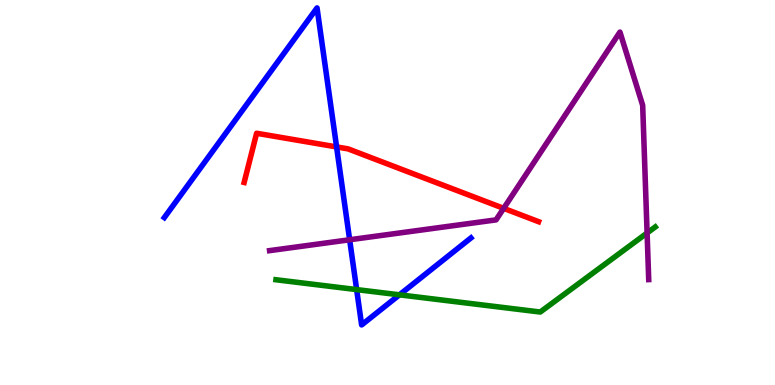[{'lines': ['blue', 'red'], 'intersections': [{'x': 4.34, 'y': 6.18}]}, {'lines': ['green', 'red'], 'intersections': []}, {'lines': ['purple', 'red'], 'intersections': [{'x': 6.5, 'y': 4.59}]}, {'lines': ['blue', 'green'], 'intersections': [{'x': 4.6, 'y': 2.48}, {'x': 5.15, 'y': 2.34}]}, {'lines': ['blue', 'purple'], 'intersections': [{'x': 4.51, 'y': 3.77}]}, {'lines': ['green', 'purple'], 'intersections': [{'x': 8.35, 'y': 3.95}]}]